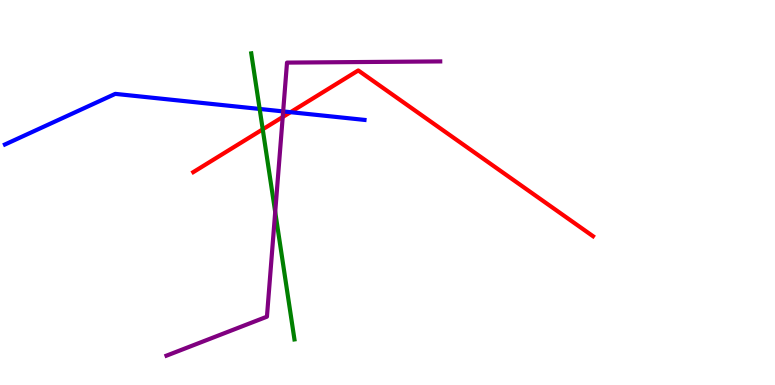[{'lines': ['blue', 'red'], 'intersections': [{'x': 3.75, 'y': 7.09}]}, {'lines': ['green', 'red'], 'intersections': [{'x': 3.39, 'y': 6.64}]}, {'lines': ['purple', 'red'], 'intersections': [{'x': 3.65, 'y': 6.96}]}, {'lines': ['blue', 'green'], 'intersections': [{'x': 3.35, 'y': 7.17}]}, {'lines': ['blue', 'purple'], 'intersections': [{'x': 3.65, 'y': 7.11}]}, {'lines': ['green', 'purple'], 'intersections': [{'x': 3.55, 'y': 4.49}]}]